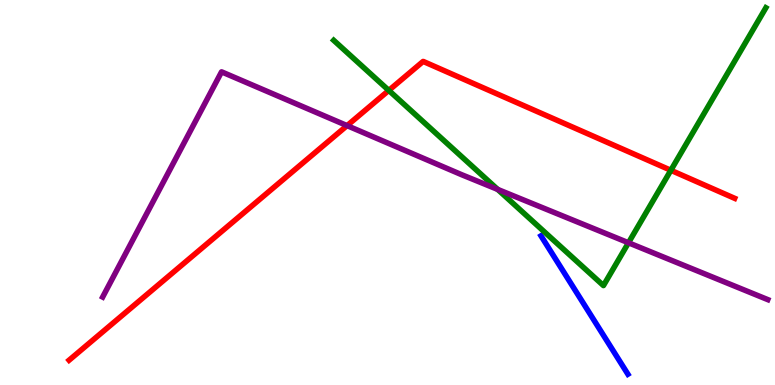[{'lines': ['blue', 'red'], 'intersections': []}, {'lines': ['green', 'red'], 'intersections': [{'x': 5.02, 'y': 7.65}, {'x': 8.66, 'y': 5.58}]}, {'lines': ['purple', 'red'], 'intersections': [{'x': 4.48, 'y': 6.74}]}, {'lines': ['blue', 'green'], 'intersections': []}, {'lines': ['blue', 'purple'], 'intersections': []}, {'lines': ['green', 'purple'], 'intersections': [{'x': 6.42, 'y': 5.08}, {'x': 8.11, 'y': 3.69}]}]